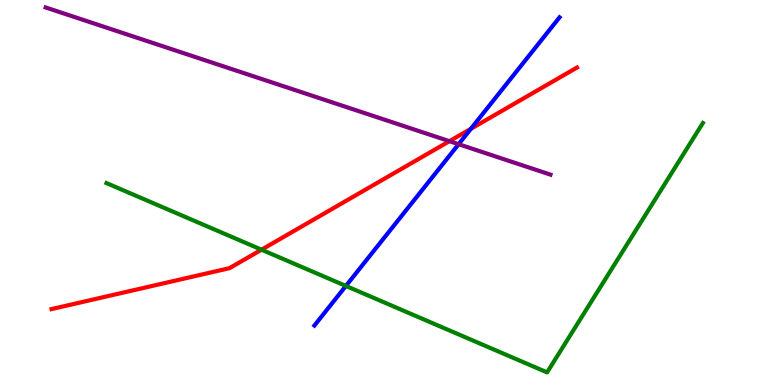[{'lines': ['blue', 'red'], 'intersections': [{'x': 6.08, 'y': 6.65}]}, {'lines': ['green', 'red'], 'intersections': [{'x': 3.37, 'y': 3.51}]}, {'lines': ['purple', 'red'], 'intersections': [{'x': 5.8, 'y': 6.33}]}, {'lines': ['blue', 'green'], 'intersections': [{'x': 4.46, 'y': 2.57}]}, {'lines': ['blue', 'purple'], 'intersections': [{'x': 5.92, 'y': 6.25}]}, {'lines': ['green', 'purple'], 'intersections': []}]